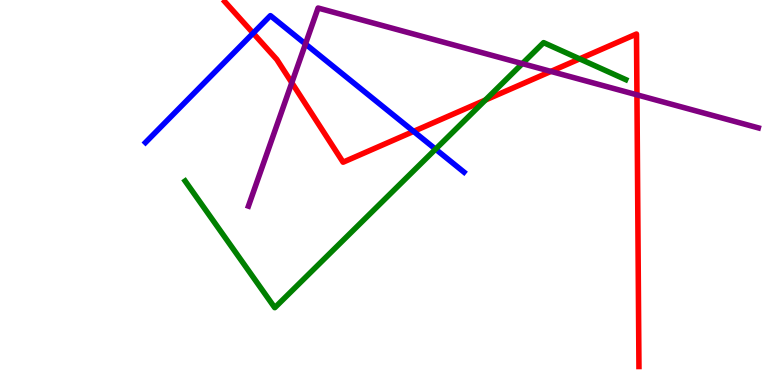[{'lines': ['blue', 'red'], 'intersections': [{'x': 3.27, 'y': 9.14}, {'x': 5.34, 'y': 6.59}]}, {'lines': ['green', 'red'], 'intersections': [{'x': 6.26, 'y': 7.4}, {'x': 7.48, 'y': 8.47}]}, {'lines': ['purple', 'red'], 'intersections': [{'x': 3.77, 'y': 7.85}, {'x': 7.11, 'y': 8.15}, {'x': 8.22, 'y': 7.54}]}, {'lines': ['blue', 'green'], 'intersections': [{'x': 5.62, 'y': 6.13}]}, {'lines': ['blue', 'purple'], 'intersections': [{'x': 3.94, 'y': 8.86}]}, {'lines': ['green', 'purple'], 'intersections': [{'x': 6.74, 'y': 8.35}]}]